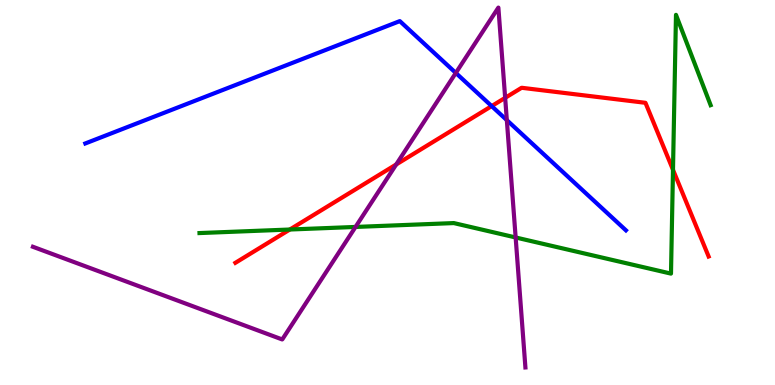[{'lines': ['blue', 'red'], 'intersections': [{'x': 6.34, 'y': 7.24}]}, {'lines': ['green', 'red'], 'intersections': [{'x': 3.74, 'y': 4.04}, {'x': 8.68, 'y': 5.59}]}, {'lines': ['purple', 'red'], 'intersections': [{'x': 5.11, 'y': 5.73}, {'x': 6.52, 'y': 7.46}]}, {'lines': ['blue', 'green'], 'intersections': []}, {'lines': ['blue', 'purple'], 'intersections': [{'x': 5.88, 'y': 8.11}, {'x': 6.54, 'y': 6.88}]}, {'lines': ['green', 'purple'], 'intersections': [{'x': 4.59, 'y': 4.11}, {'x': 6.65, 'y': 3.83}]}]